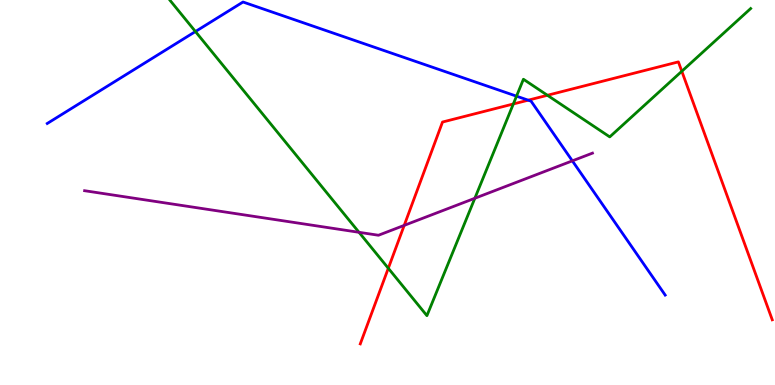[{'lines': ['blue', 'red'], 'intersections': [{'x': 6.82, 'y': 7.4}]}, {'lines': ['green', 'red'], 'intersections': [{'x': 5.01, 'y': 3.03}, {'x': 6.62, 'y': 7.3}, {'x': 7.06, 'y': 7.53}, {'x': 8.8, 'y': 8.15}]}, {'lines': ['purple', 'red'], 'intersections': [{'x': 5.22, 'y': 4.15}]}, {'lines': ['blue', 'green'], 'intersections': [{'x': 2.52, 'y': 9.18}, {'x': 6.66, 'y': 7.5}]}, {'lines': ['blue', 'purple'], 'intersections': [{'x': 7.39, 'y': 5.82}]}, {'lines': ['green', 'purple'], 'intersections': [{'x': 4.63, 'y': 3.97}, {'x': 6.13, 'y': 4.85}]}]